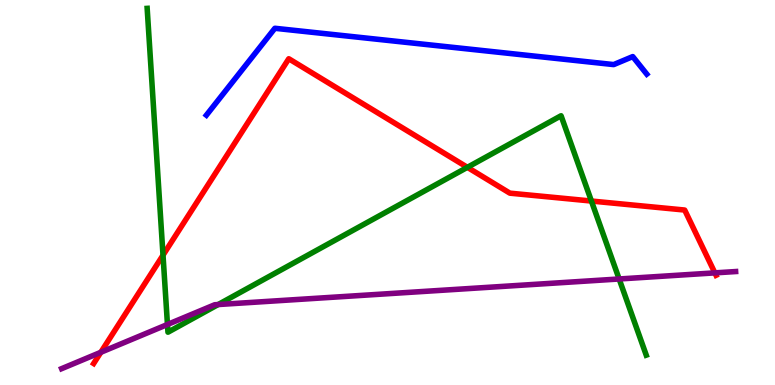[{'lines': ['blue', 'red'], 'intersections': []}, {'lines': ['green', 'red'], 'intersections': [{'x': 2.1, 'y': 3.37}, {'x': 6.03, 'y': 5.65}, {'x': 7.63, 'y': 4.78}]}, {'lines': ['purple', 'red'], 'intersections': [{'x': 1.3, 'y': 0.849}, {'x': 9.22, 'y': 2.91}]}, {'lines': ['blue', 'green'], 'intersections': []}, {'lines': ['blue', 'purple'], 'intersections': []}, {'lines': ['green', 'purple'], 'intersections': [{'x': 2.16, 'y': 1.57}, {'x': 2.82, 'y': 2.09}, {'x': 7.99, 'y': 2.75}]}]